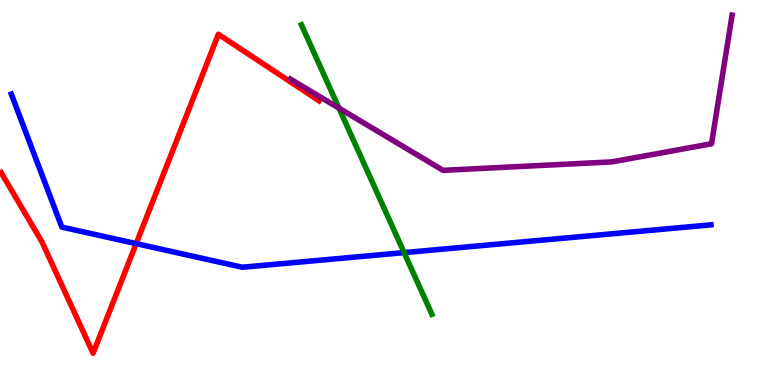[{'lines': ['blue', 'red'], 'intersections': [{'x': 1.76, 'y': 3.67}]}, {'lines': ['green', 'red'], 'intersections': []}, {'lines': ['purple', 'red'], 'intersections': []}, {'lines': ['blue', 'green'], 'intersections': [{'x': 5.21, 'y': 3.44}]}, {'lines': ['blue', 'purple'], 'intersections': []}, {'lines': ['green', 'purple'], 'intersections': [{'x': 4.37, 'y': 7.19}]}]